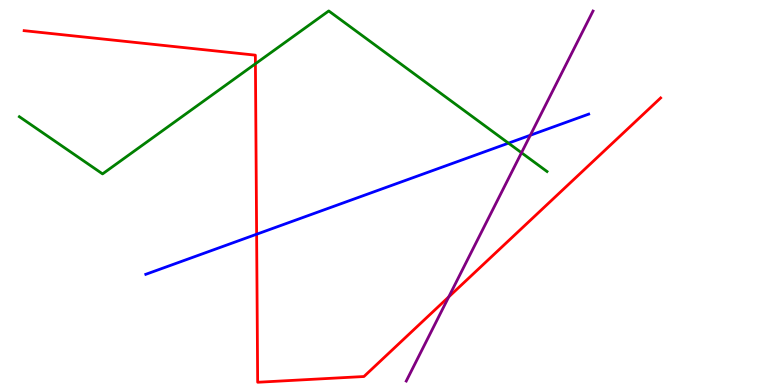[{'lines': ['blue', 'red'], 'intersections': [{'x': 3.31, 'y': 3.92}]}, {'lines': ['green', 'red'], 'intersections': [{'x': 3.3, 'y': 8.34}]}, {'lines': ['purple', 'red'], 'intersections': [{'x': 5.79, 'y': 2.29}]}, {'lines': ['blue', 'green'], 'intersections': [{'x': 6.56, 'y': 6.28}]}, {'lines': ['blue', 'purple'], 'intersections': [{'x': 6.84, 'y': 6.49}]}, {'lines': ['green', 'purple'], 'intersections': [{'x': 6.73, 'y': 6.03}]}]